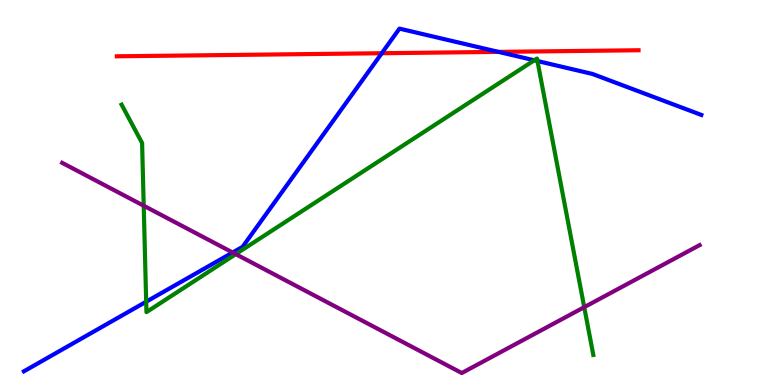[{'lines': ['blue', 'red'], 'intersections': [{'x': 4.93, 'y': 8.62}, {'x': 6.43, 'y': 8.65}]}, {'lines': ['green', 'red'], 'intersections': []}, {'lines': ['purple', 'red'], 'intersections': []}, {'lines': ['blue', 'green'], 'intersections': [{'x': 1.89, 'y': 2.16}, {'x': 6.89, 'y': 8.43}, {'x': 6.93, 'y': 8.41}]}, {'lines': ['blue', 'purple'], 'intersections': [{'x': 3.0, 'y': 3.44}]}, {'lines': ['green', 'purple'], 'intersections': [{'x': 1.85, 'y': 4.66}, {'x': 3.04, 'y': 3.4}, {'x': 7.54, 'y': 2.02}]}]